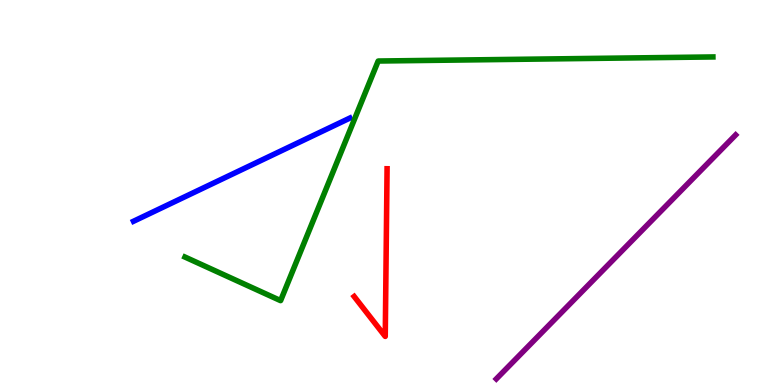[{'lines': ['blue', 'red'], 'intersections': []}, {'lines': ['green', 'red'], 'intersections': []}, {'lines': ['purple', 'red'], 'intersections': []}, {'lines': ['blue', 'green'], 'intersections': []}, {'lines': ['blue', 'purple'], 'intersections': []}, {'lines': ['green', 'purple'], 'intersections': []}]